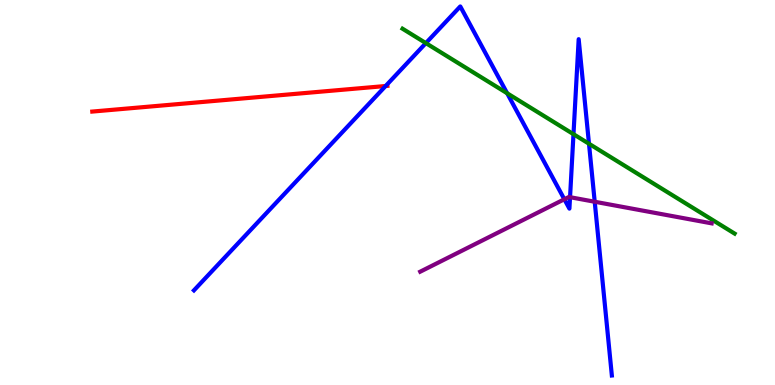[{'lines': ['blue', 'red'], 'intersections': [{'x': 4.98, 'y': 7.77}]}, {'lines': ['green', 'red'], 'intersections': []}, {'lines': ['purple', 'red'], 'intersections': []}, {'lines': ['blue', 'green'], 'intersections': [{'x': 5.5, 'y': 8.88}, {'x': 6.54, 'y': 7.58}, {'x': 7.4, 'y': 6.51}, {'x': 7.6, 'y': 6.27}]}, {'lines': ['blue', 'purple'], 'intersections': [{'x': 7.28, 'y': 4.82}, {'x': 7.36, 'y': 4.88}, {'x': 7.67, 'y': 4.76}]}, {'lines': ['green', 'purple'], 'intersections': []}]